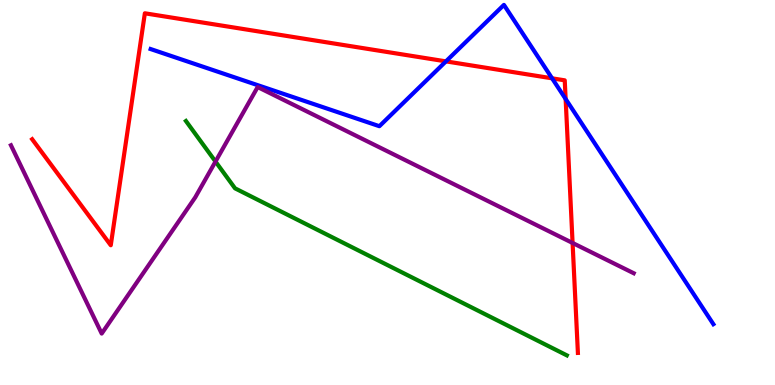[{'lines': ['blue', 'red'], 'intersections': [{'x': 5.75, 'y': 8.41}, {'x': 7.12, 'y': 7.97}, {'x': 7.3, 'y': 7.43}]}, {'lines': ['green', 'red'], 'intersections': []}, {'lines': ['purple', 'red'], 'intersections': [{'x': 7.39, 'y': 3.69}]}, {'lines': ['blue', 'green'], 'intersections': []}, {'lines': ['blue', 'purple'], 'intersections': []}, {'lines': ['green', 'purple'], 'intersections': [{'x': 2.78, 'y': 5.8}]}]